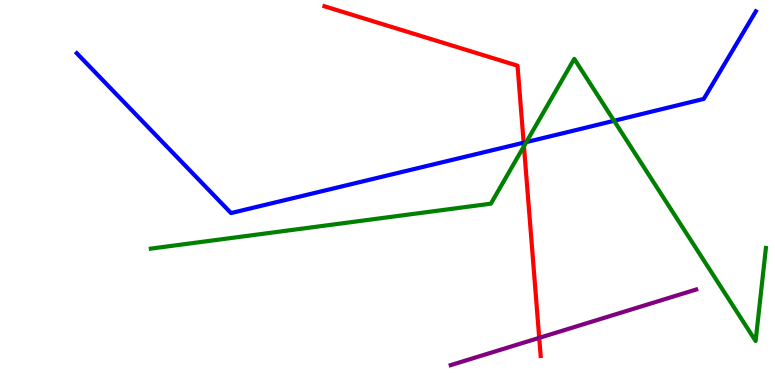[{'lines': ['blue', 'red'], 'intersections': [{'x': 6.76, 'y': 6.29}]}, {'lines': ['green', 'red'], 'intersections': [{'x': 6.76, 'y': 6.2}]}, {'lines': ['purple', 'red'], 'intersections': [{'x': 6.96, 'y': 1.22}]}, {'lines': ['blue', 'green'], 'intersections': [{'x': 6.79, 'y': 6.31}, {'x': 7.92, 'y': 6.86}]}, {'lines': ['blue', 'purple'], 'intersections': []}, {'lines': ['green', 'purple'], 'intersections': []}]